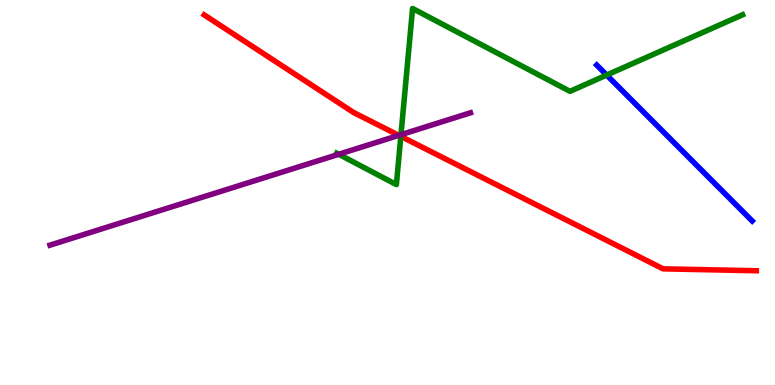[{'lines': ['blue', 'red'], 'intersections': []}, {'lines': ['green', 'red'], 'intersections': [{'x': 5.17, 'y': 6.46}]}, {'lines': ['purple', 'red'], 'intersections': [{'x': 5.15, 'y': 6.48}]}, {'lines': ['blue', 'green'], 'intersections': [{'x': 7.83, 'y': 8.05}]}, {'lines': ['blue', 'purple'], 'intersections': []}, {'lines': ['green', 'purple'], 'intersections': [{'x': 4.37, 'y': 5.99}, {'x': 5.17, 'y': 6.5}]}]